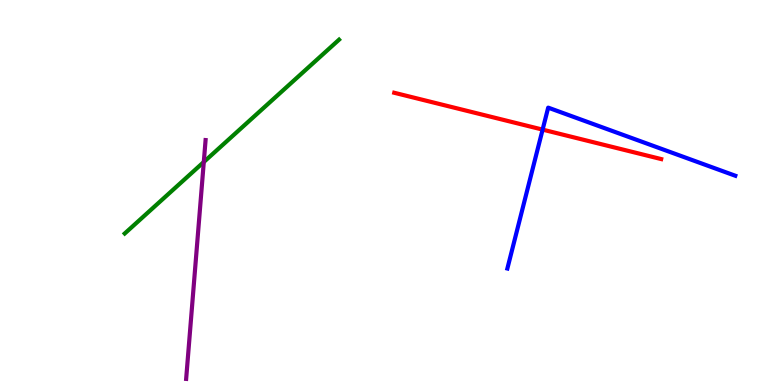[{'lines': ['blue', 'red'], 'intersections': [{'x': 7.0, 'y': 6.63}]}, {'lines': ['green', 'red'], 'intersections': []}, {'lines': ['purple', 'red'], 'intersections': []}, {'lines': ['blue', 'green'], 'intersections': []}, {'lines': ['blue', 'purple'], 'intersections': []}, {'lines': ['green', 'purple'], 'intersections': [{'x': 2.63, 'y': 5.79}]}]